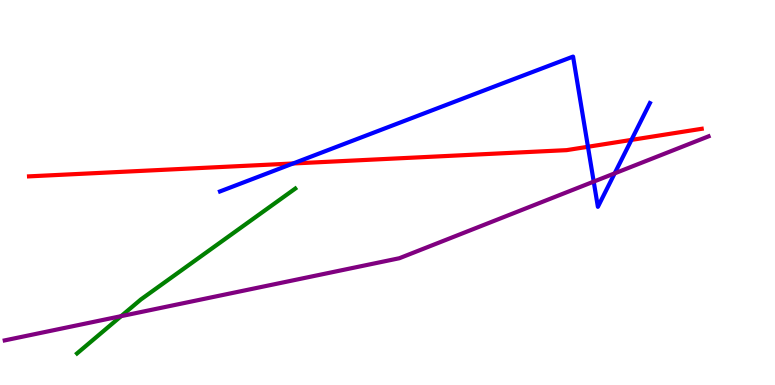[{'lines': ['blue', 'red'], 'intersections': [{'x': 3.78, 'y': 5.75}, {'x': 7.59, 'y': 6.19}, {'x': 8.15, 'y': 6.37}]}, {'lines': ['green', 'red'], 'intersections': []}, {'lines': ['purple', 'red'], 'intersections': []}, {'lines': ['blue', 'green'], 'intersections': []}, {'lines': ['blue', 'purple'], 'intersections': [{'x': 7.66, 'y': 5.28}, {'x': 7.93, 'y': 5.5}]}, {'lines': ['green', 'purple'], 'intersections': [{'x': 1.56, 'y': 1.79}]}]